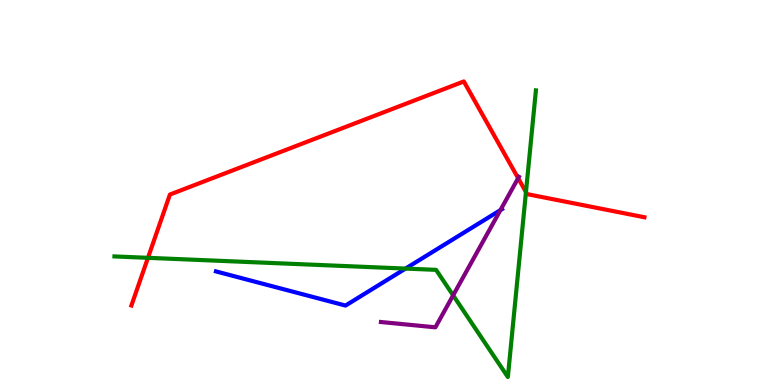[{'lines': ['blue', 'red'], 'intersections': []}, {'lines': ['green', 'red'], 'intersections': [{'x': 1.91, 'y': 3.3}, {'x': 6.79, 'y': 5.01}]}, {'lines': ['purple', 'red'], 'intersections': [{'x': 6.69, 'y': 5.37}]}, {'lines': ['blue', 'green'], 'intersections': [{'x': 5.23, 'y': 3.02}]}, {'lines': ['blue', 'purple'], 'intersections': [{'x': 6.46, 'y': 4.54}]}, {'lines': ['green', 'purple'], 'intersections': [{'x': 5.85, 'y': 2.33}]}]